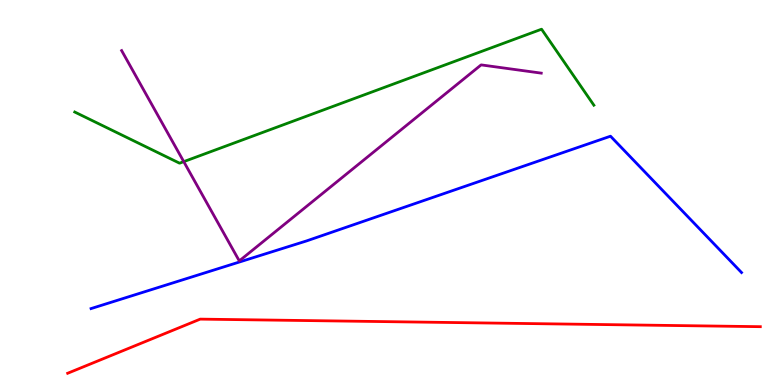[{'lines': ['blue', 'red'], 'intersections': []}, {'lines': ['green', 'red'], 'intersections': []}, {'lines': ['purple', 'red'], 'intersections': []}, {'lines': ['blue', 'green'], 'intersections': []}, {'lines': ['blue', 'purple'], 'intersections': []}, {'lines': ['green', 'purple'], 'intersections': [{'x': 2.37, 'y': 5.8}]}]